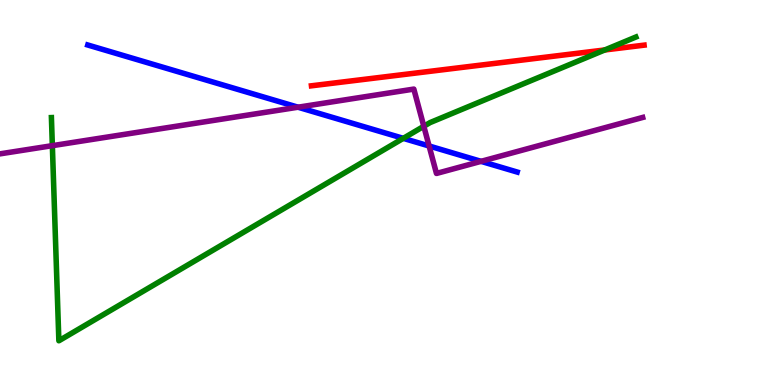[{'lines': ['blue', 'red'], 'intersections': []}, {'lines': ['green', 'red'], 'intersections': [{'x': 7.8, 'y': 8.7}]}, {'lines': ['purple', 'red'], 'intersections': []}, {'lines': ['blue', 'green'], 'intersections': [{'x': 5.2, 'y': 6.41}]}, {'lines': ['blue', 'purple'], 'intersections': [{'x': 3.85, 'y': 7.22}, {'x': 5.54, 'y': 6.21}, {'x': 6.21, 'y': 5.81}]}, {'lines': ['green', 'purple'], 'intersections': [{'x': 0.675, 'y': 6.22}, {'x': 5.47, 'y': 6.72}]}]